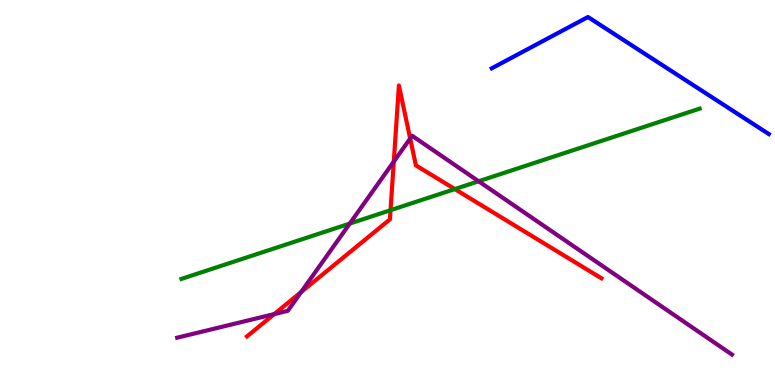[{'lines': ['blue', 'red'], 'intersections': []}, {'lines': ['green', 'red'], 'intersections': [{'x': 5.04, 'y': 4.54}, {'x': 5.87, 'y': 5.09}]}, {'lines': ['purple', 'red'], 'intersections': [{'x': 3.54, 'y': 1.84}, {'x': 3.89, 'y': 2.41}, {'x': 5.08, 'y': 5.8}, {'x': 5.29, 'y': 6.4}]}, {'lines': ['blue', 'green'], 'intersections': []}, {'lines': ['blue', 'purple'], 'intersections': []}, {'lines': ['green', 'purple'], 'intersections': [{'x': 4.51, 'y': 4.19}, {'x': 6.18, 'y': 5.29}]}]